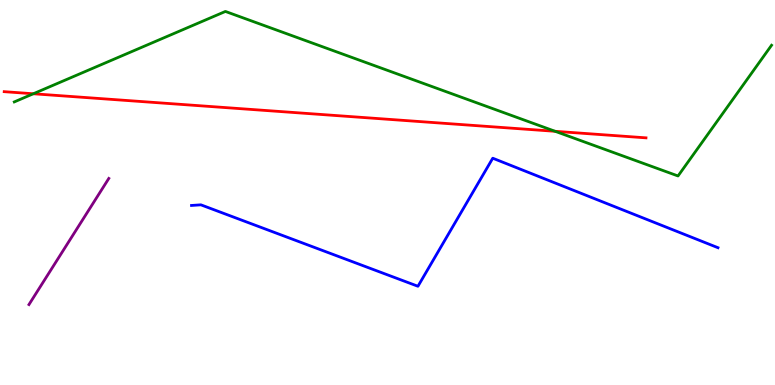[{'lines': ['blue', 'red'], 'intersections': []}, {'lines': ['green', 'red'], 'intersections': [{'x': 0.43, 'y': 7.56}, {'x': 7.16, 'y': 6.59}]}, {'lines': ['purple', 'red'], 'intersections': []}, {'lines': ['blue', 'green'], 'intersections': []}, {'lines': ['blue', 'purple'], 'intersections': []}, {'lines': ['green', 'purple'], 'intersections': []}]